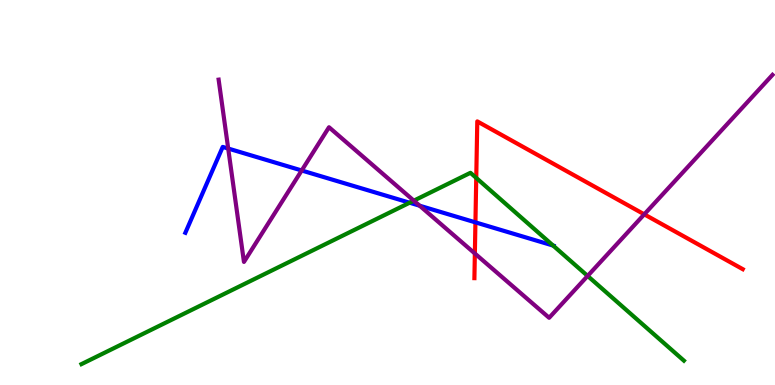[{'lines': ['blue', 'red'], 'intersections': [{'x': 6.13, 'y': 4.22}]}, {'lines': ['green', 'red'], 'intersections': [{'x': 6.15, 'y': 5.38}]}, {'lines': ['purple', 'red'], 'intersections': [{'x': 6.13, 'y': 3.42}, {'x': 8.31, 'y': 4.43}]}, {'lines': ['blue', 'green'], 'intersections': [{'x': 5.29, 'y': 4.73}, {'x': 7.14, 'y': 3.62}]}, {'lines': ['blue', 'purple'], 'intersections': [{'x': 2.94, 'y': 6.14}, {'x': 3.89, 'y': 5.57}, {'x': 5.41, 'y': 4.66}]}, {'lines': ['green', 'purple'], 'intersections': [{'x': 5.34, 'y': 4.79}, {'x': 7.58, 'y': 2.83}]}]